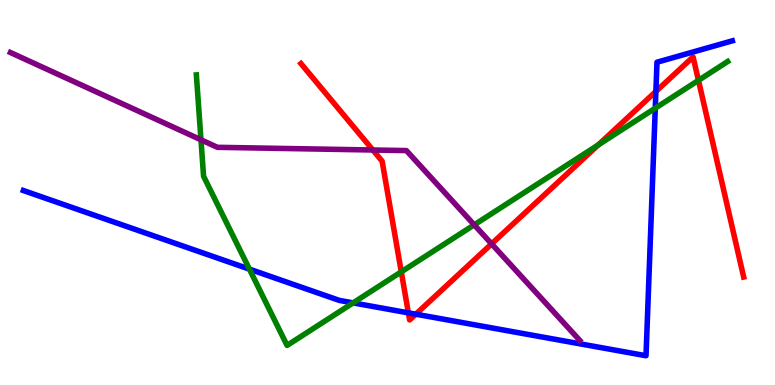[{'lines': ['blue', 'red'], 'intersections': [{'x': 5.27, 'y': 1.87}, {'x': 5.37, 'y': 1.84}, {'x': 8.46, 'y': 7.62}]}, {'lines': ['green', 'red'], 'intersections': [{'x': 5.18, 'y': 2.94}, {'x': 7.72, 'y': 6.24}, {'x': 9.01, 'y': 7.91}]}, {'lines': ['purple', 'red'], 'intersections': [{'x': 4.81, 'y': 6.1}, {'x': 6.34, 'y': 3.67}]}, {'lines': ['blue', 'green'], 'intersections': [{'x': 3.22, 'y': 3.01}, {'x': 4.56, 'y': 2.13}, {'x': 8.46, 'y': 7.19}]}, {'lines': ['blue', 'purple'], 'intersections': []}, {'lines': ['green', 'purple'], 'intersections': [{'x': 2.59, 'y': 6.37}, {'x': 6.12, 'y': 4.16}]}]